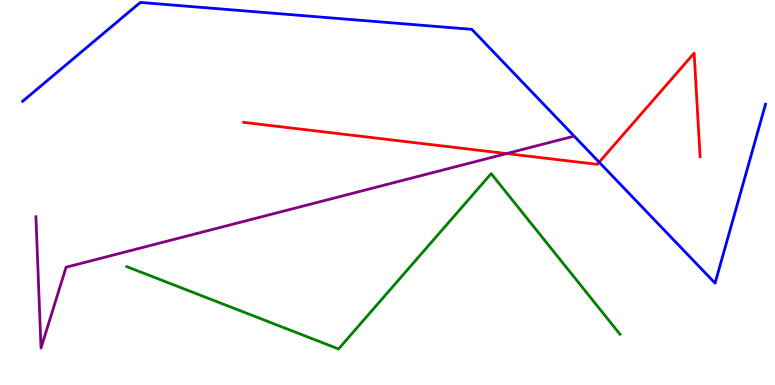[{'lines': ['blue', 'red'], 'intersections': [{'x': 7.73, 'y': 5.79}]}, {'lines': ['green', 'red'], 'intersections': []}, {'lines': ['purple', 'red'], 'intersections': [{'x': 6.54, 'y': 6.01}]}, {'lines': ['blue', 'green'], 'intersections': []}, {'lines': ['blue', 'purple'], 'intersections': []}, {'lines': ['green', 'purple'], 'intersections': []}]